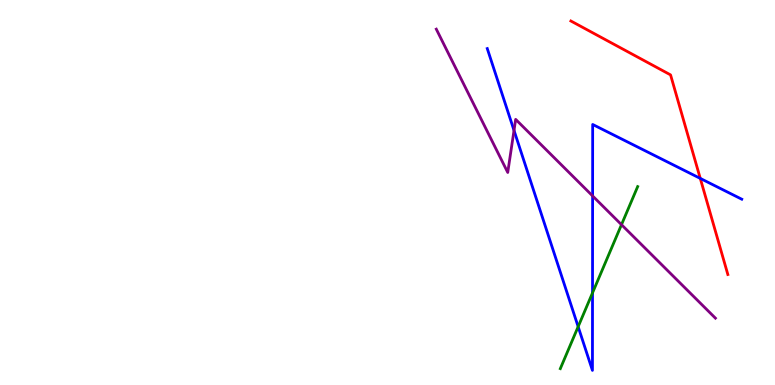[{'lines': ['blue', 'red'], 'intersections': [{'x': 9.04, 'y': 5.37}]}, {'lines': ['green', 'red'], 'intersections': []}, {'lines': ['purple', 'red'], 'intersections': []}, {'lines': ['blue', 'green'], 'intersections': [{'x': 7.46, 'y': 1.51}, {'x': 7.65, 'y': 2.39}]}, {'lines': ['blue', 'purple'], 'intersections': [{'x': 6.63, 'y': 6.61}, {'x': 7.65, 'y': 4.91}]}, {'lines': ['green', 'purple'], 'intersections': [{'x': 8.02, 'y': 4.16}]}]